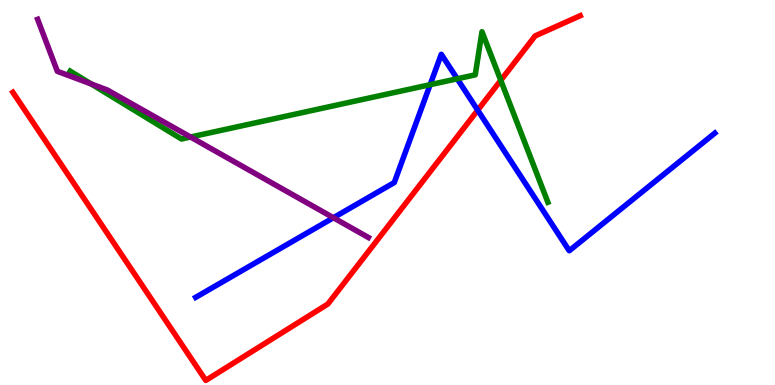[{'lines': ['blue', 'red'], 'intersections': [{'x': 6.16, 'y': 7.14}]}, {'lines': ['green', 'red'], 'intersections': [{'x': 6.46, 'y': 7.91}]}, {'lines': ['purple', 'red'], 'intersections': []}, {'lines': ['blue', 'green'], 'intersections': [{'x': 5.55, 'y': 7.8}, {'x': 5.9, 'y': 7.95}]}, {'lines': ['blue', 'purple'], 'intersections': [{'x': 4.3, 'y': 4.34}]}, {'lines': ['green', 'purple'], 'intersections': [{'x': 1.18, 'y': 7.82}, {'x': 2.46, 'y': 6.44}]}]